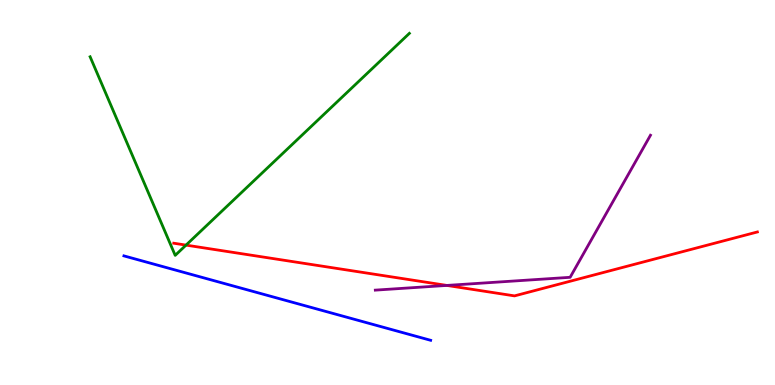[{'lines': ['blue', 'red'], 'intersections': []}, {'lines': ['green', 'red'], 'intersections': [{'x': 2.4, 'y': 3.63}]}, {'lines': ['purple', 'red'], 'intersections': [{'x': 5.77, 'y': 2.59}]}, {'lines': ['blue', 'green'], 'intersections': []}, {'lines': ['blue', 'purple'], 'intersections': []}, {'lines': ['green', 'purple'], 'intersections': []}]